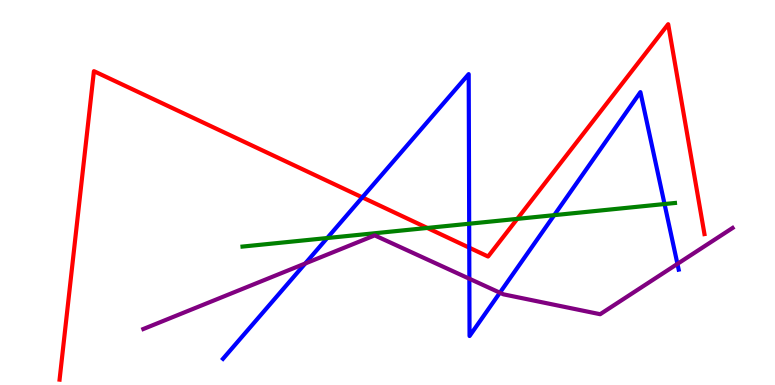[{'lines': ['blue', 'red'], 'intersections': [{'x': 4.67, 'y': 4.87}, {'x': 6.05, 'y': 3.57}]}, {'lines': ['green', 'red'], 'intersections': [{'x': 5.51, 'y': 4.08}, {'x': 6.67, 'y': 4.31}]}, {'lines': ['purple', 'red'], 'intersections': []}, {'lines': ['blue', 'green'], 'intersections': [{'x': 4.22, 'y': 3.82}, {'x': 6.05, 'y': 4.19}, {'x': 7.15, 'y': 4.41}, {'x': 8.57, 'y': 4.7}]}, {'lines': ['blue', 'purple'], 'intersections': [{'x': 3.94, 'y': 3.16}, {'x': 6.06, 'y': 2.76}, {'x': 6.45, 'y': 2.4}, {'x': 8.74, 'y': 3.15}]}, {'lines': ['green', 'purple'], 'intersections': []}]